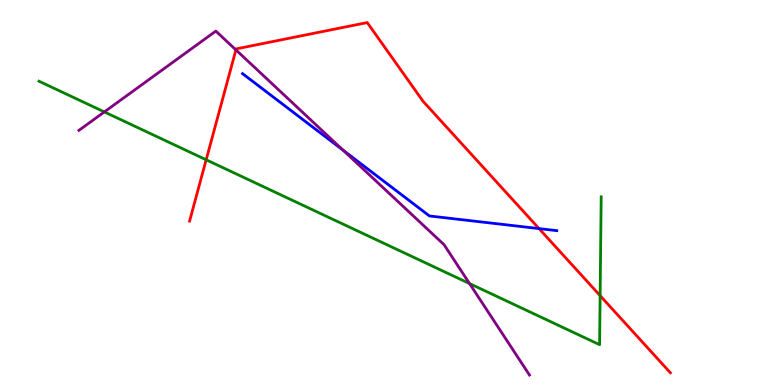[{'lines': ['blue', 'red'], 'intersections': [{'x': 6.96, 'y': 4.06}]}, {'lines': ['green', 'red'], 'intersections': [{'x': 2.66, 'y': 5.85}, {'x': 7.74, 'y': 2.32}]}, {'lines': ['purple', 'red'], 'intersections': [{'x': 3.04, 'y': 8.7}]}, {'lines': ['blue', 'green'], 'intersections': []}, {'lines': ['blue', 'purple'], 'intersections': [{'x': 4.43, 'y': 6.1}]}, {'lines': ['green', 'purple'], 'intersections': [{'x': 1.35, 'y': 7.09}, {'x': 6.06, 'y': 2.63}]}]